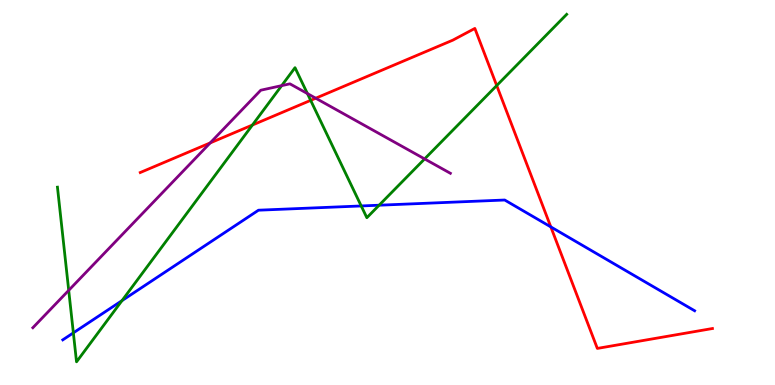[{'lines': ['blue', 'red'], 'intersections': [{'x': 7.11, 'y': 4.11}]}, {'lines': ['green', 'red'], 'intersections': [{'x': 3.26, 'y': 6.75}, {'x': 4.01, 'y': 7.39}, {'x': 6.41, 'y': 7.78}]}, {'lines': ['purple', 'red'], 'intersections': [{'x': 2.71, 'y': 6.29}, {'x': 4.07, 'y': 7.45}]}, {'lines': ['blue', 'green'], 'intersections': [{'x': 0.947, 'y': 1.35}, {'x': 1.57, 'y': 2.19}, {'x': 4.66, 'y': 4.65}, {'x': 4.89, 'y': 4.67}]}, {'lines': ['blue', 'purple'], 'intersections': []}, {'lines': ['green', 'purple'], 'intersections': [{'x': 0.887, 'y': 2.46}, {'x': 3.63, 'y': 7.78}, {'x': 3.97, 'y': 7.57}, {'x': 5.48, 'y': 5.87}]}]